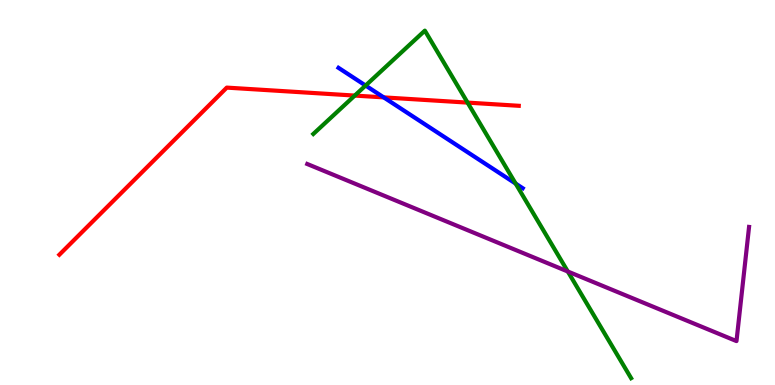[{'lines': ['blue', 'red'], 'intersections': [{'x': 4.95, 'y': 7.47}]}, {'lines': ['green', 'red'], 'intersections': [{'x': 4.58, 'y': 7.52}, {'x': 6.03, 'y': 7.33}]}, {'lines': ['purple', 'red'], 'intersections': []}, {'lines': ['blue', 'green'], 'intersections': [{'x': 4.72, 'y': 7.78}, {'x': 6.65, 'y': 5.23}]}, {'lines': ['blue', 'purple'], 'intersections': []}, {'lines': ['green', 'purple'], 'intersections': [{'x': 7.33, 'y': 2.95}]}]